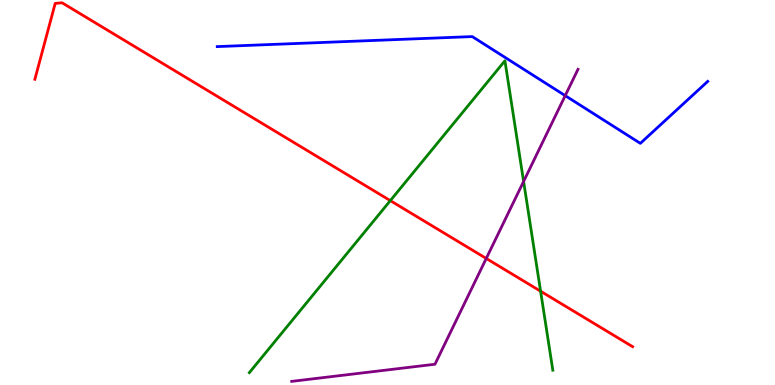[{'lines': ['blue', 'red'], 'intersections': []}, {'lines': ['green', 'red'], 'intersections': [{'x': 5.04, 'y': 4.79}, {'x': 6.98, 'y': 2.44}]}, {'lines': ['purple', 'red'], 'intersections': [{'x': 6.27, 'y': 3.29}]}, {'lines': ['blue', 'green'], 'intersections': []}, {'lines': ['blue', 'purple'], 'intersections': [{'x': 7.29, 'y': 7.52}]}, {'lines': ['green', 'purple'], 'intersections': [{'x': 6.76, 'y': 5.29}]}]